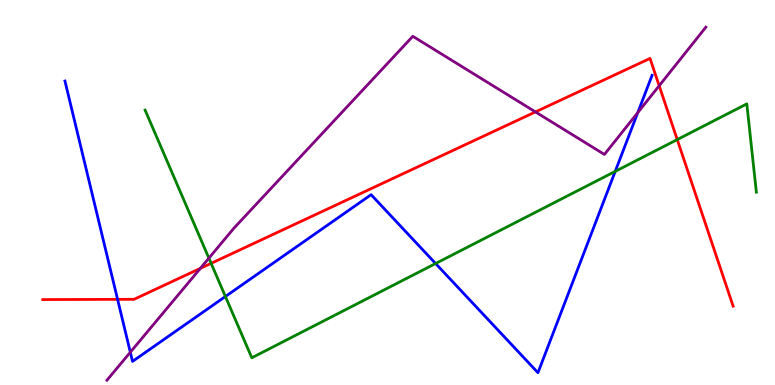[{'lines': ['blue', 'red'], 'intersections': [{'x': 1.52, 'y': 2.22}]}, {'lines': ['green', 'red'], 'intersections': [{'x': 2.72, 'y': 3.16}, {'x': 8.74, 'y': 6.37}]}, {'lines': ['purple', 'red'], 'intersections': [{'x': 2.59, 'y': 3.03}, {'x': 6.91, 'y': 7.09}, {'x': 8.51, 'y': 7.77}]}, {'lines': ['blue', 'green'], 'intersections': [{'x': 2.91, 'y': 2.3}, {'x': 5.62, 'y': 3.16}, {'x': 7.94, 'y': 5.55}]}, {'lines': ['blue', 'purple'], 'intersections': [{'x': 1.68, 'y': 0.851}, {'x': 8.23, 'y': 7.07}]}, {'lines': ['green', 'purple'], 'intersections': [{'x': 2.7, 'y': 3.29}]}]